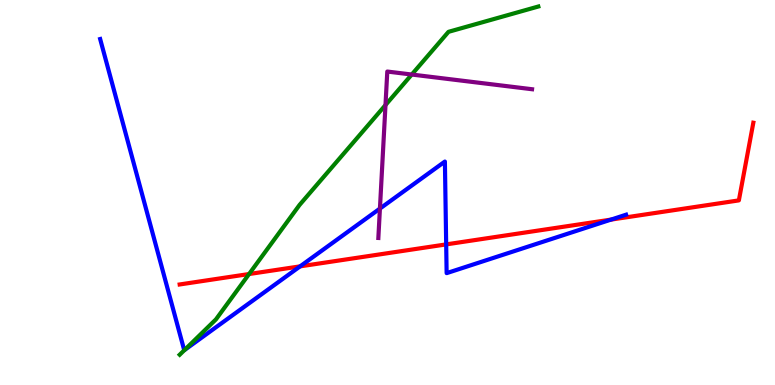[{'lines': ['blue', 'red'], 'intersections': [{'x': 3.87, 'y': 3.08}, {'x': 5.76, 'y': 3.65}, {'x': 7.88, 'y': 4.3}]}, {'lines': ['green', 'red'], 'intersections': [{'x': 3.21, 'y': 2.88}]}, {'lines': ['purple', 'red'], 'intersections': []}, {'lines': ['blue', 'green'], 'intersections': [{'x': 2.38, 'y': 0.908}]}, {'lines': ['blue', 'purple'], 'intersections': [{'x': 4.9, 'y': 4.58}]}, {'lines': ['green', 'purple'], 'intersections': [{'x': 4.97, 'y': 7.27}, {'x': 5.31, 'y': 8.06}]}]